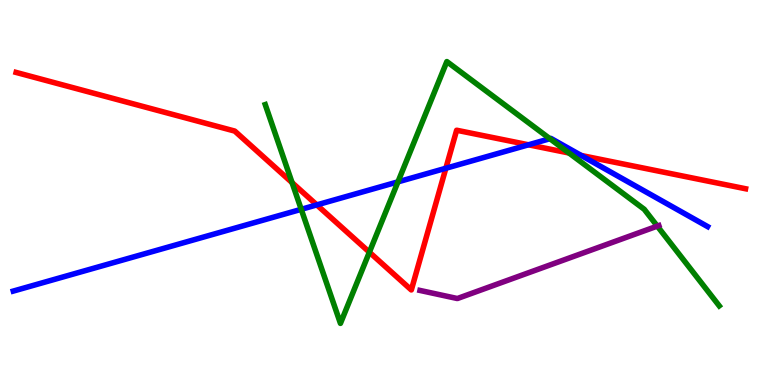[{'lines': ['blue', 'red'], 'intersections': [{'x': 4.09, 'y': 4.68}, {'x': 5.75, 'y': 5.63}, {'x': 6.82, 'y': 6.24}, {'x': 7.5, 'y': 5.96}]}, {'lines': ['green', 'red'], 'intersections': [{'x': 3.77, 'y': 5.26}, {'x': 4.77, 'y': 3.45}, {'x': 7.34, 'y': 6.03}]}, {'lines': ['purple', 'red'], 'intersections': []}, {'lines': ['blue', 'green'], 'intersections': [{'x': 3.89, 'y': 4.56}, {'x': 5.14, 'y': 5.28}, {'x': 7.1, 'y': 6.4}]}, {'lines': ['blue', 'purple'], 'intersections': []}, {'lines': ['green', 'purple'], 'intersections': [{'x': 8.48, 'y': 4.13}]}]